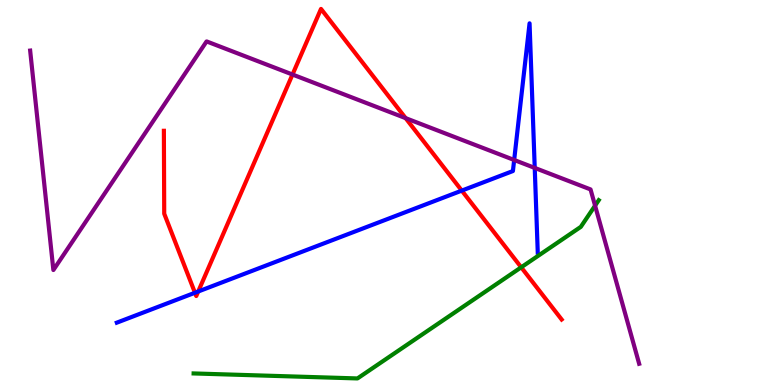[{'lines': ['blue', 'red'], 'intersections': [{'x': 2.52, 'y': 2.4}, {'x': 2.56, 'y': 2.43}, {'x': 5.96, 'y': 5.05}]}, {'lines': ['green', 'red'], 'intersections': [{'x': 6.73, 'y': 3.06}]}, {'lines': ['purple', 'red'], 'intersections': [{'x': 3.77, 'y': 8.06}, {'x': 5.23, 'y': 6.93}]}, {'lines': ['blue', 'green'], 'intersections': []}, {'lines': ['blue', 'purple'], 'intersections': [{'x': 6.63, 'y': 5.84}, {'x': 6.9, 'y': 5.64}]}, {'lines': ['green', 'purple'], 'intersections': [{'x': 7.68, 'y': 4.66}]}]